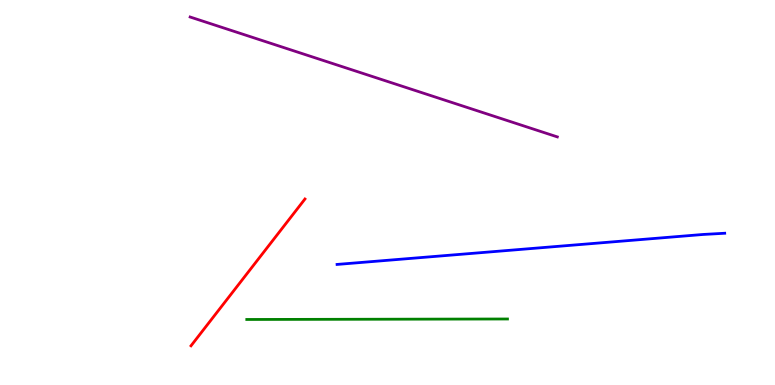[{'lines': ['blue', 'red'], 'intersections': []}, {'lines': ['green', 'red'], 'intersections': []}, {'lines': ['purple', 'red'], 'intersections': []}, {'lines': ['blue', 'green'], 'intersections': []}, {'lines': ['blue', 'purple'], 'intersections': []}, {'lines': ['green', 'purple'], 'intersections': []}]